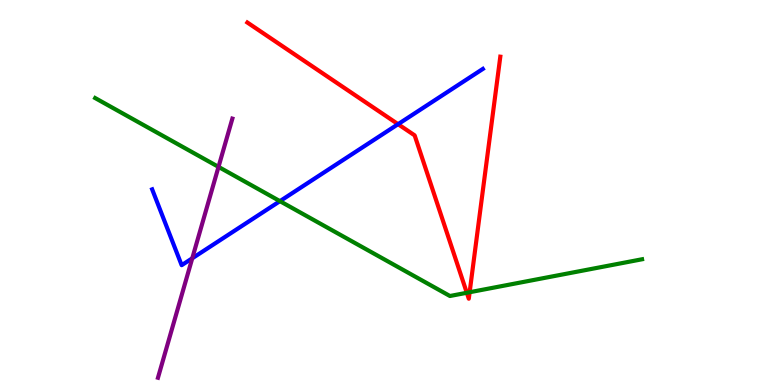[{'lines': ['blue', 'red'], 'intersections': [{'x': 5.14, 'y': 6.77}]}, {'lines': ['green', 'red'], 'intersections': [{'x': 6.02, 'y': 2.4}, {'x': 6.06, 'y': 2.41}]}, {'lines': ['purple', 'red'], 'intersections': []}, {'lines': ['blue', 'green'], 'intersections': [{'x': 3.61, 'y': 4.78}]}, {'lines': ['blue', 'purple'], 'intersections': [{'x': 2.48, 'y': 3.29}]}, {'lines': ['green', 'purple'], 'intersections': [{'x': 2.82, 'y': 5.67}]}]